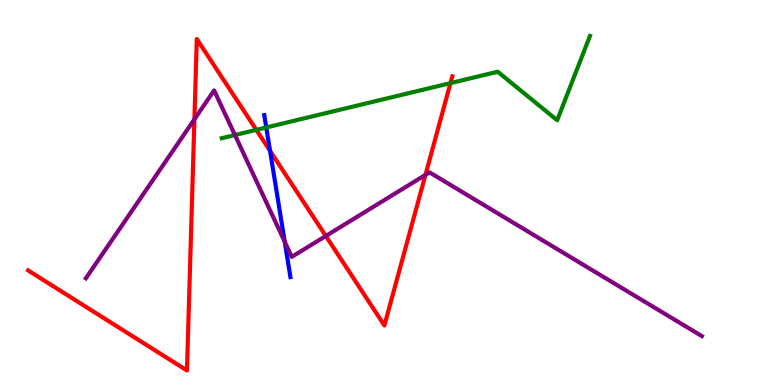[{'lines': ['blue', 'red'], 'intersections': [{'x': 3.48, 'y': 6.08}]}, {'lines': ['green', 'red'], 'intersections': [{'x': 3.31, 'y': 6.63}, {'x': 5.81, 'y': 7.84}]}, {'lines': ['purple', 'red'], 'intersections': [{'x': 2.51, 'y': 6.9}, {'x': 4.2, 'y': 3.87}, {'x': 5.49, 'y': 5.46}]}, {'lines': ['blue', 'green'], 'intersections': [{'x': 3.44, 'y': 6.69}]}, {'lines': ['blue', 'purple'], 'intersections': [{'x': 3.67, 'y': 3.72}]}, {'lines': ['green', 'purple'], 'intersections': [{'x': 3.03, 'y': 6.49}]}]